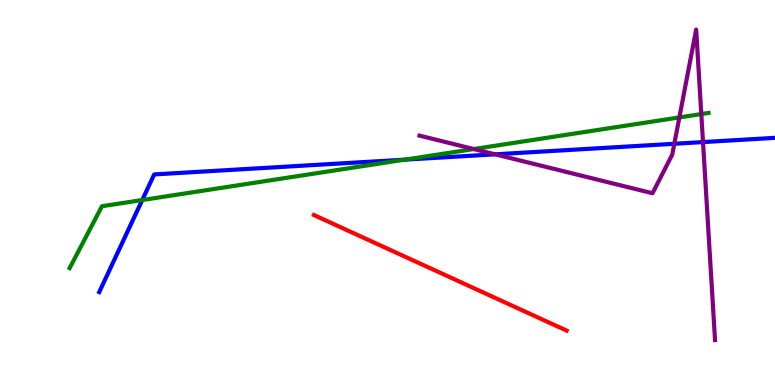[{'lines': ['blue', 'red'], 'intersections': []}, {'lines': ['green', 'red'], 'intersections': []}, {'lines': ['purple', 'red'], 'intersections': []}, {'lines': ['blue', 'green'], 'intersections': [{'x': 1.84, 'y': 4.8}, {'x': 5.22, 'y': 5.85}]}, {'lines': ['blue', 'purple'], 'intersections': [{'x': 6.39, 'y': 5.99}, {'x': 8.7, 'y': 6.27}, {'x': 9.07, 'y': 6.31}]}, {'lines': ['green', 'purple'], 'intersections': [{'x': 6.11, 'y': 6.13}, {'x': 8.77, 'y': 6.95}, {'x': 9.05, 'y': 7.04}]}]